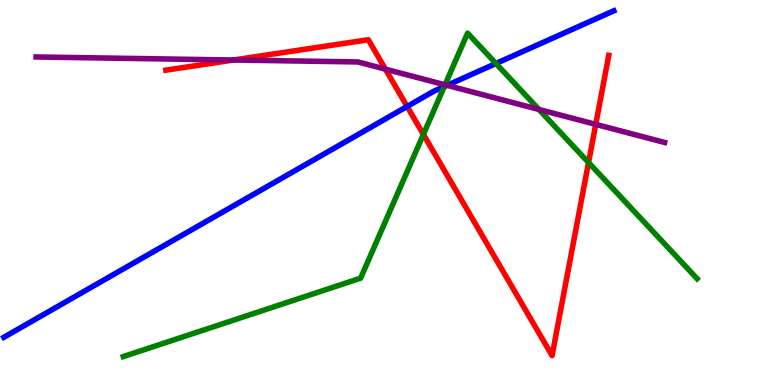[{'lines': ['blue', 'red'], 'intersections': [{'x': 5.25, 'y': 7.23}]}, {'lines': ['green', 'red'], 'intersections': [{'x': 5.46, 'y': 6.51}, {'x': 7.59, 'y': 5.78}]}, {'lines': ['purple', 'red'], 'intersections': [{'x': 3.01, 'y': 8.44}, {'x': 4.97, 'y': 8.2}, {'x': 7.69, 'y': 6.77}]}, {'lines': ['blue', 'green'], 'intersections': [{'x': 5.73, 'y': 7.75}, {'x': 6.4, 'y': 8.35}]}, {'lines': ['blue', 'purple'], 'intersections': [{'x': 5.77, 'y': 7.78}]}, {'lines': ['green', 'purple'], 'intersections': [{'x': 5.74, 'y': 7.8}, {'x': 6.95, 'y': 7.16}]}]